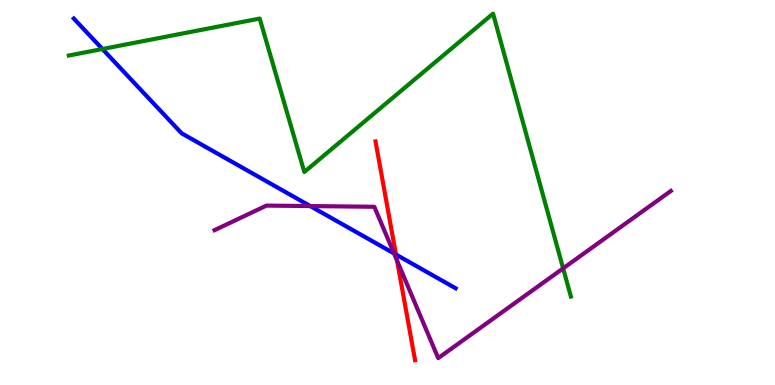[{'lines': ['blue', 'red'], 'intersections': [{'x': 5.11, 'y': 3.39}]}, {'lines': ['green', 'red'], 'intersections': []}, {'lines': ['purple', 'red'], 'intersections': [{'x': 5.12, 'y': 3.23}]}, {'lines': ['blue', 'green'], 'intersections': [{'x': 1.32, 'y': 8.73}]}, {'lines': ['blue', 'purple'], 'intersections': [{'x': 4.0, 'y': 4.65}, {'x': 5.08, 'y': 3.42}]}, {'lines': ['green', 'purple'], 'intersections': [{'x': 7.27, 'y': 3.03}]}]